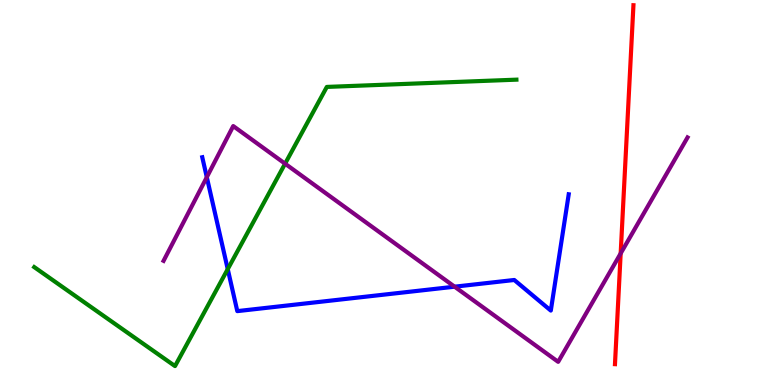[{'lines': ['blue', 'red'], 'intersections': []}, {'lines': ['green', 'red'], 'intersections': []}, {'lines': ['purple', 'red'], 'intersections': [{'x': 8.01, 'y': 3.42}]}, {'lines': ['blue', 'green'], 'intersections': [{'x': 2.94, 'y': 3.01}]}, {'lines': ['blue', 'purple'], 'intersections': [{'x': 2.67, 'y': 5.4}, {'x': 5.87, 'y': 2.55}]}, {'lines': ['green', 'purple'], 'intersections': [{'x': 3.68, 'y': 5.75}]}]